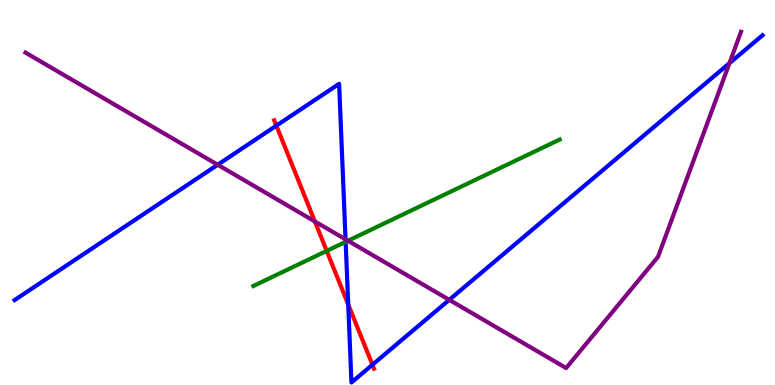[{'lines': ['blue', 'red'], 'intersections': [{'x': 3.57, 'y': 6.74}, {'x': 4.49, 'y': 2.09}, {'x': 4.81, 'y': 0.526}]}, {'lines': ['green', 'red'], 'intersections': [{'x': 4.22, 'y': 3.48}]}, {'lines': ['purple', 'red'], 'intersections': [{'x': 4.06, 'y': 4.25}]}, {'lines': ['blue', 'green'], 'intersections': [{'x': 4.46, 'y': 3.72}]}, {'lines': ['blue', 'purple'], 'intersections': [{'x': 2.81, 'y': 5.72}, {'x': 4.46, 'y': 3.78}, {'x': 5.8, 'y': 2.21}, {'x': 9.41, 'y': 8.36}]}, {'lines': ['green', 'purple'], 'intersections': [{'x': 4.49, 'y': 3.75}]}]